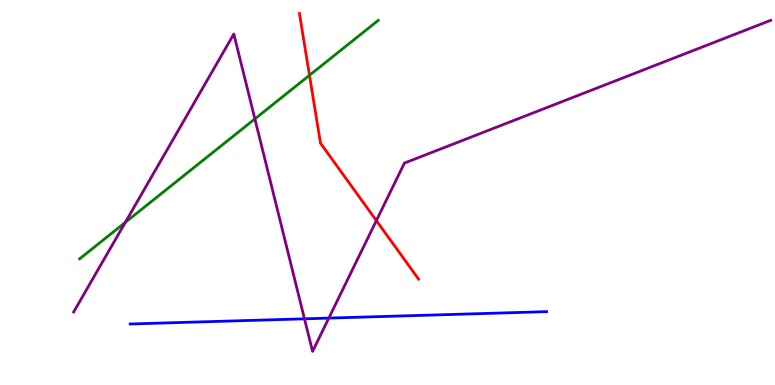[{'lines': ['blue', 'red'], 'intersections': []}, {'lines': ['green', 'red'], 'intersections': [{'x': 3.99, 'y': 8.04}]}, {'lines': ['purple', 'red'], 'intersections': [{'x': 4.86, 'y': 4.27}]}, {'lines': ['blue', 'green'], 'intersections': []}, {'lines': ['blue', 'purple'], 'intersections': [{'x': 3.93, 'y': 1.72}, {'x': 4.24, 'y': 1.74}]}, {'lines': ['green', 'purple'], 'intersections': [{'x': 1.62, 'y': 4.22}, {'x': 3.29, 'y': 6.91}]}]